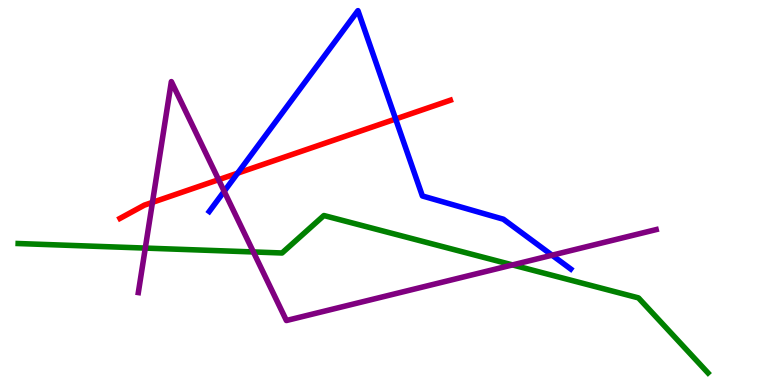[{'lines': ['blue', 'red'], 'intersections': [{'x': 3.07, 'y': 5.5}, {'x': 5.1, 'y': 6.91}]}, {'lines': ['green', 'red'], 'intersections': []}, {'lines': ['purple', 'red'], 'intersections': [{'x': 1.97, 'y': 4.74}, {'x': 2.82, 'y': 5.33}]}, {'lines': ['blue', 'green'], 'intersections': []}, {'lines': ['blue', 'purple'], 'intersections': [{'x': 2.89, 'y': 5.03}, {'x': 7.12, 'y': 3.37}]}, {'lines': ['green', 'purple'], 'intersections': [{'x': 1.87, 'y': 3.56}, {'x': 3.27, 'y': 3.46}, {'x': 6.61, 'y': 3.12}]}]